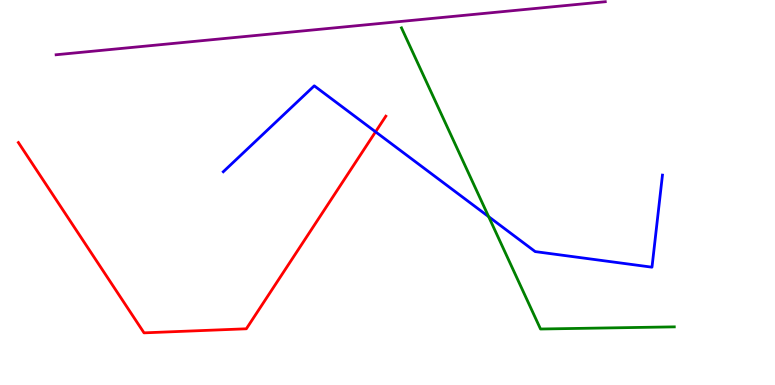[{'lines': ['blue', 'red'], 'intersections': [{'x': 4.85, 'y': 6.58}]}, {'lines': ['green', 'red'], 'intersections': []}, {'lines': ['purple', 'red'], 'intersections': []}, {'lines': ['blue', 'green'], 'intersections': [{'x': 6.31, 'y': 4.37}]}, {'lines': ['blue', 'purple'], 'intersections': []}, {'lines': ['green', 'purple'], 'intersections': []}]